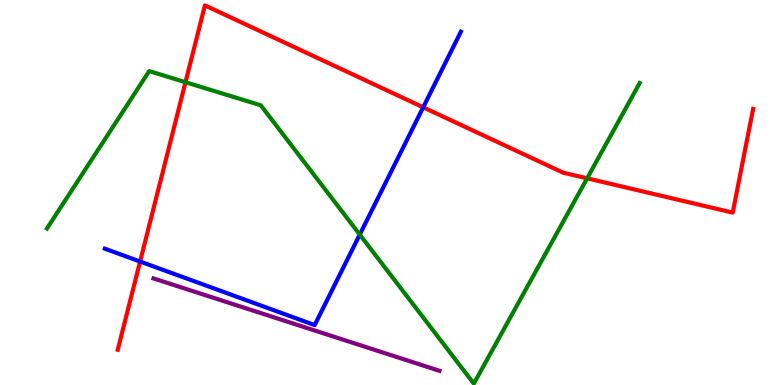[{'lines': ['blue', 'red'], 'intersections': [{'x': 1.81, 'y': 3.21}, {'x': 5.46, 'y': 7.21}]}, {'lines': ['green', 'red'], 'intersections': [{'x': 2.39, 'y': 7.86}, {'x': 7.58, 'y': 5.37}]}, {'lines': ['purple', 'red'], 'intersections': []}, {'lines': ['blue', 'green'], 'intersections': [{'x': 4.64, 'y': 3.91}]}, {'lines': ['blue', 'purple'], 'intersections': []}, {'lines': ['green', 'purple'], 'intersections': []}]